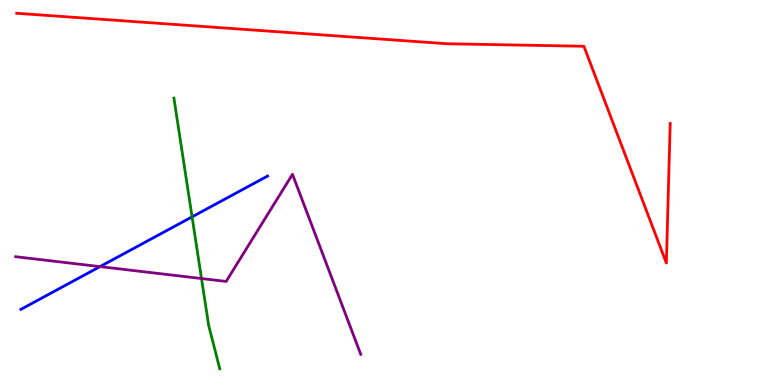[{'lines': ['blue', 'red'], 'intersections': []}, {'lines': ['green', 'red'], 'intersections': []}, {'lines': ['purple', 'red'], 'intersections': []}, {'lines': ['blue', 'green'], 'intersections': [{'x': 2.48, 'y': 4.37}]}, {'lines': ['blue', 'purple'], 'intersections': [{'x': 1.29, 'y': 3.07}]}, {'lines': ['green', 'purple'], 'intersections': [{'x': 2.6, 'y': 2.77}]}]